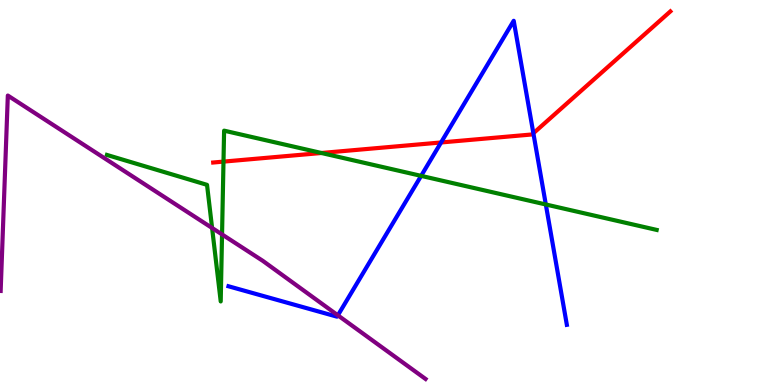[{'lines': ['blue', 'red'], 'intersections': [{'x': 5.69, 'y': 6.3}, {'x': 6.88, 'y': 6.54}]}, {'lines': ['green', 'red'], 'intersections': [{'x': 2.88, 'y': 5.8}, {'x': 4.15, 'y': 6.03}]}, {'lines': ['purple', 'red'], 'intersections': []}, {'lines': ['blue', 'green'], 'intersections': [{'x': 5.43, 'y': 5.43}, {'x': 7.04, 'y': 4.69}]}, {'lines': ['blue', 'purple'], 'intersections': [{'x': 4.36, 'y': 1.81}]}, {'lines': ['green', 'purple'], 'intersections': [{'x': 2.74, 'y': 4.08}, {'x': 2.87, 'y': 3.91}]}]